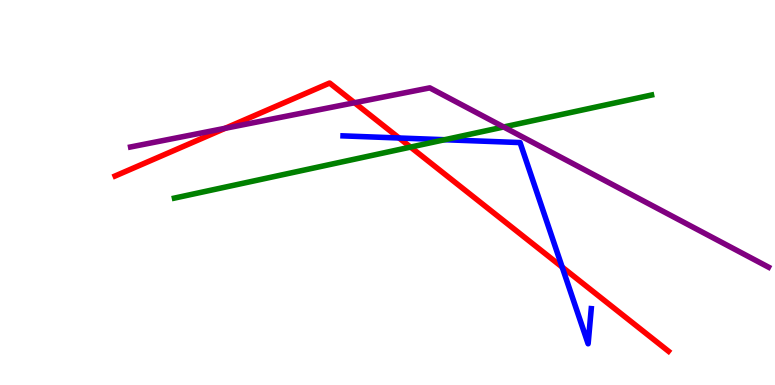[{'lines': ['blue', 'red'], 'intersections': [{'x': 5.15, 'y': 6.42}, {'x': 7.25, 'y': 3.06}]}, {'lines': ['green', 'red'], 'intersections': [{'x': 5.3, 'y': 6.18}]}, {'lines': ['purple', 'red'], 'intersections': [{'x': 2.91, 'y': 6.67}, {'x': 4.57, 'y': 7.33}]}, {'lines': ['blue', 'green'], 'intersections': [{'x': 5.74, 'y': 6.37}]}, {'lines': ['blue', 'purple'], 'intersections': []}, {'lines': ['green', 'purple'], 'intersections': [{'x': 6.5, 'y': 6.7}]}]